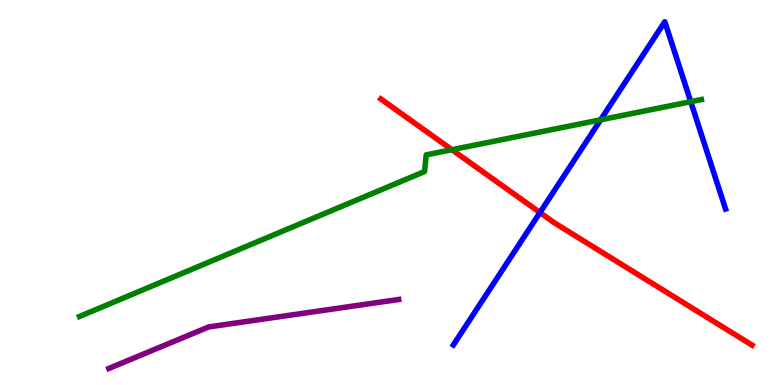[{'lines': ['blue', 'red'], 'intersections': [{'x': 6.97, 'y': 4.48}]}, {'lines': ['green', 'red'], 'intersections': [{'x': 5.83, 'y': 6.11}]}, {'lines': ['purple', 'red'], 'intersections': []}, {'lines': ['blue', 'green'], 'intersections': [{'x': 7.75, 'y': 6.89}, {'x': 8.91, 'y': 7.36}]}, {'lines': ['blue', 'purple'], 'intersections': []}, {'lines': ['green', 'purple'], 'intersections': []}]